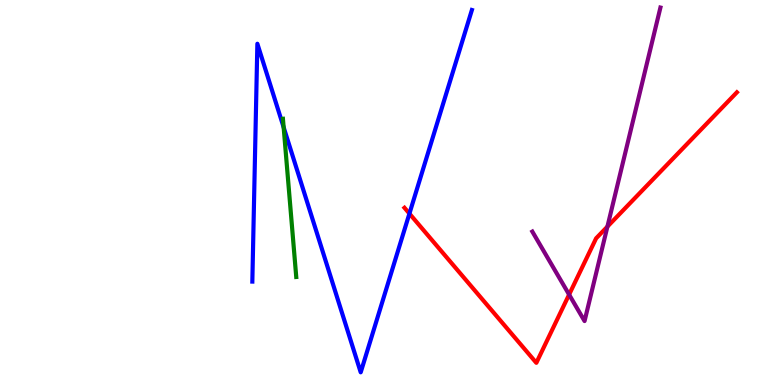[{'lines': ['blue', 'red'], 'intersections': [{'x': 5.28, 'y': 4.45}]}, {'lines': ['green', 'red'], 'intersections': []}, {'lines': ['purple', 'red'], 'intersections': [{'x': 7.34, 'y': 2.35}, {'x': 7.84, 'y': 4.11}]}, {'lines': ['blue', 'green'], 'intersections': [{'x': 3.66, 'y': 6.69}]}, {'lines': ['blue', 'purple'], 'intersections': []}, {'lines': ['green', 'purple'], 'intersections': []}]